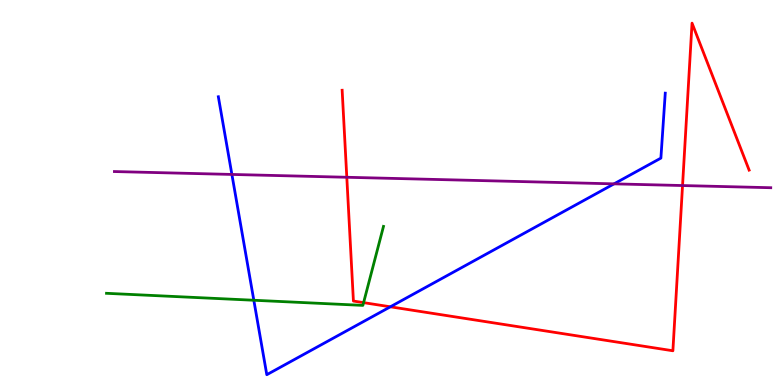[{'lines': ['blue', 'red'], 'intersections': [{'x': 5.04, 'y': 2.03}]}, {'lines': ['green', 'red'], 'intersections': [{'x': 4.69, 'y': 2.14}]}, {'lines': ['purple', 'red'], 'intersections': [{'x': 4.47, 'y': 5.4}, {'x': 8.81, 'y': 5.18}]}, {'lines': ['blue', 'green'], 'intersections': [{'x': 3.28, 'y': 2.2}]}, {'lines': ['blue', 'purple'], 'intersections': [{'x': 2.99, 'y': 5.47}, {'x': 7.92, 'y': 5.22}]}, {'lines': ['green', 'purple'], 'intersections': []}]